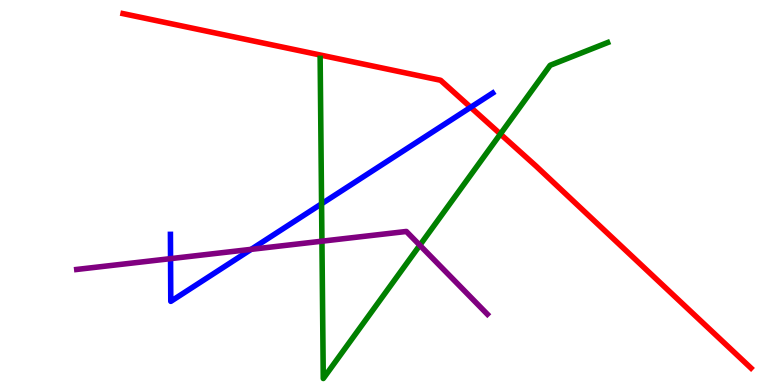[{'lines': ['blue', 'red'], 'intersections': [{'x': 6.07, 'y': 7.21}]}, {'lines': ['green', 'red'], 'intersections': [{'x': 6.46, 'y': 6.52}]}, {'lines': ['purple', 'red'], 'intersections': []}, {'lines': ['blue', 'green'], 'intersections': [{'x': 4.15, 'y': 4.71}]}, {'lines': ['blue', 'purple'], 'intersections': [{'x': 2.2, 'y': 3.28}, {'x': 3.24, 'y': 3.52}]}, {'lines': ['green', 'purple'], 'intersections': [{'x': 4.15, 'y': 3.74}, {'x': 5.42, 'y': 3.63}]}]